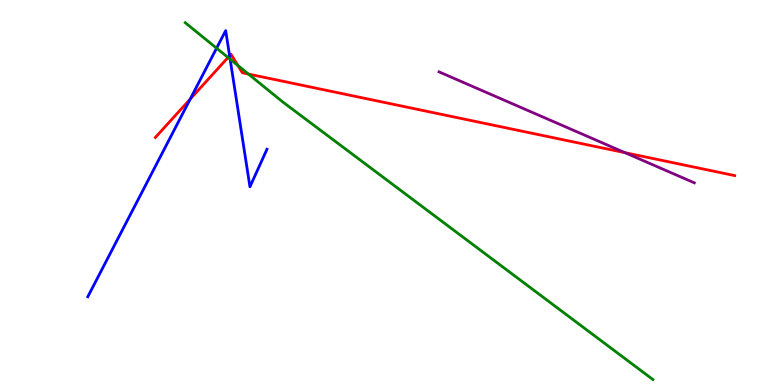[{'lines': ['blue', 'red'], 'intersections': [{'x': 2.45, 'y': 7.43}, {'x': 2.96, 'y': 8.55}]}, {'lines': ['green', 'red'], 'intersections': [{'x': 2.94, 'y': 8.51}, {'x': 3.07, 'y': 8.3}, {'x': 3.21, 'y': 8.08}]}, {'lines': ['purple', 'red'], 'intersections': [{'x': 8.06, 'y': 6.03}]}, {'lines': ['blue', 'green'], 'intersections': [{'x': 2.79, 'y': 8.75}, {'x': 2.97, 'y': 8.46}]}, {'lines': ['blue', 'purple'], 'intersections': []}, {'lines': ['green', 'purple'], 'intersections': []}]